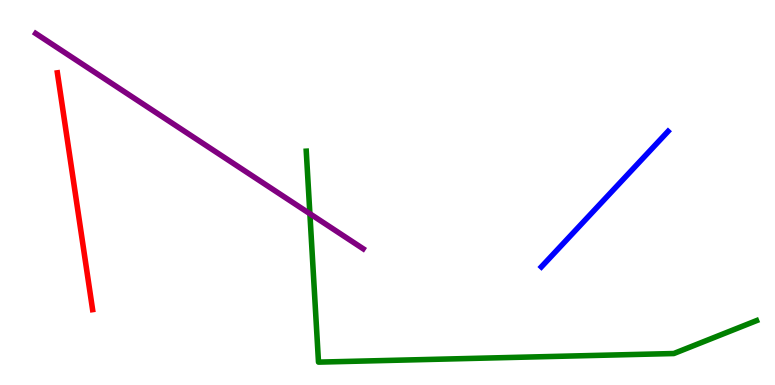[{'lines': ['blue', 'red'], 'intersections': []}, {'lines': ['green', 'red'], 'intersections': []}, {'lines': ['purple', 'red'], 'intersections': []}, {'lines': ['blue', 'green'], 'intersections': []}, {'lines': ['blue', 'purple'], 'intersections': []}, {'lines': ['green', 'purple'], 'intersections': [{'x': 4.0, 'y': 4.45}]}]